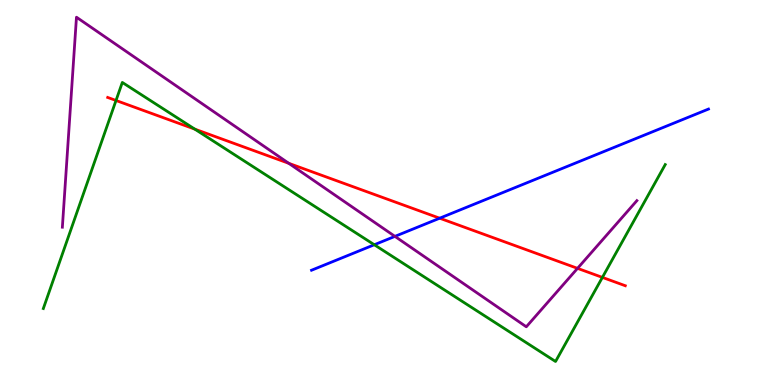[{'lines': ['blue', 'red'], 'intersections': [{'x': 5.67, 'y': 4.33}]}, {'lines': ['green', 'red'], 'intersections': [{'x': 1.5, 'y': 7.39}, {'x': 2.51, 'y': 6.65}, {'x': 7.77, 'y': 2.79}]}, {'lines': ['purple', 'red'], 'intersections': [{'x': 3.73, 'y': 5.76}, {'x': 7.45, 'y': 3.03}]}, {'lines': ['blue', 'green'], 'intersections': [{'x': 4.83, 'y': 3.64}]}, {'lines': ['blue', 'purple'], 'intersections': [{'x': 5.1, 'y': 3.86}]}, {'lines': ['green', 'purple'], 'intersections': []}]